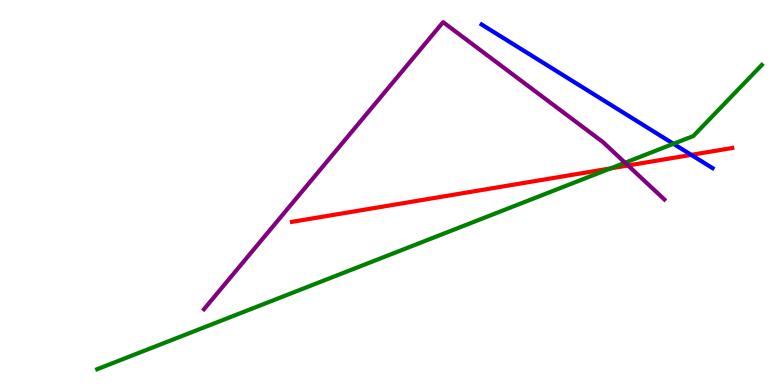[{'lines': ['blue', 'red'], 'intersections': [{'x': 8.92, 'y': 5.98}]}, {'lines': ['green', 'red'], 'intersections': [{'x': 7.88, 'y': 5.63}]}, {'lines': ['purple', 'red'], 'intersections': [{'x': 8.1, 'y': 5.7}]}, {'lines': ['blue', 'green'], 'intersections': [{'x': 8.69, 'y': 6.26}]}, {'lines': ['blue', 'purple'], 'intersections': []}, {'lines': ['green', 'purple'], 'intersections': [{'x': 8.07, 'y': 5.77}]}]